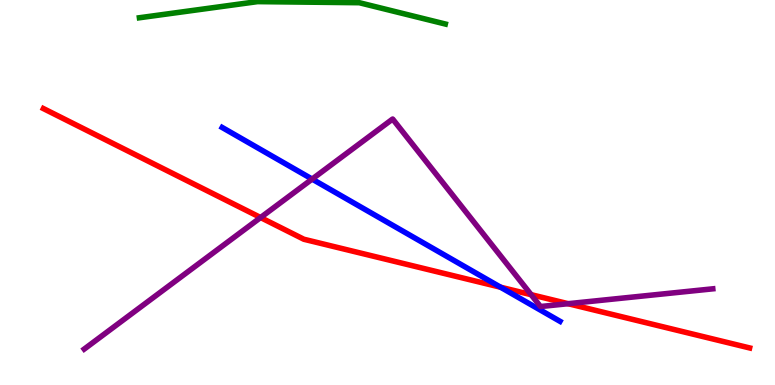[{'lines': ['blue', 'red'], 'intersections': [{'x': 6.46, 'y': 2.54}]}, {'lines': ['green', 'red'], 'intersections': []}, {'lines': ['purple', 'red'], 'intersections': [{'x': 3.36, 'y': 4.35}, {'x': 6.85, 'y': 2.35}, {'x': 7.33, 'y': 2.11}]}, {'lines': ['blue', 'green'], 'intersections': []}, {'lines': ['blue', 'purple'], 'intersections': [{'x': 4.03, 'y': 5.35}]}, {'lines': ['green', 'purple'], 'intersections': []}]